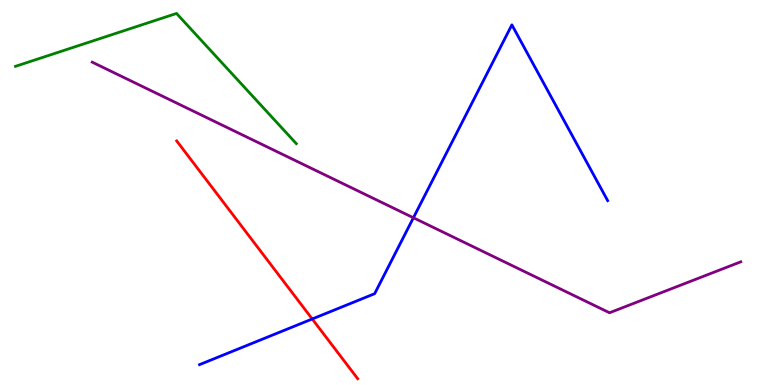[{'lines': ['blue', 'red'], 'intersections': [{'x': 4.03, 'y': 1.71}]}, {'lines': ['green', 'red'], 'intersections': []}, {'lines': ['purple', 'red'], 'intersections': []}, {'lines': ['blue', 'green'], 'intersections': []}, {'lines': ['blue', 'purple'], 'intersections': [{'x': 5.33, 'y': 4.34}]}, {'lines': ['green', 'purple'], 'intersections': []}]